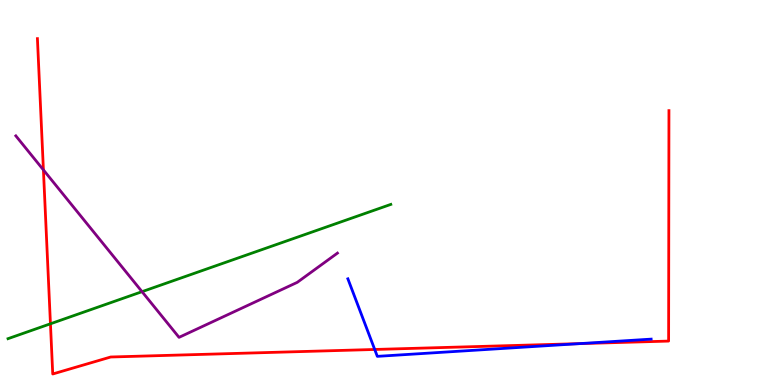[{'lines': ['blue', 'red'], 'intersections': [{'x': 4.83, 'y': 0.923}, {'x': 7.48, 'y': 1.07}]}, {'lines': ['green', 'red'], 'intersections': [{'x': 0.651, 'y': 1.59}]}, {'lines': ['purple', 'red'], 'intersections': [{'x': 0.56, 'y': 5.59}]}, {'lines': ['blue', 'green'], 'intersections': []}, {'lines': ['blue', 'purple'], 'intersections': []}, {'lines': ['green', 'purple'], 'intersections': [{'x': 1.83, 'y': 2.42}]}]